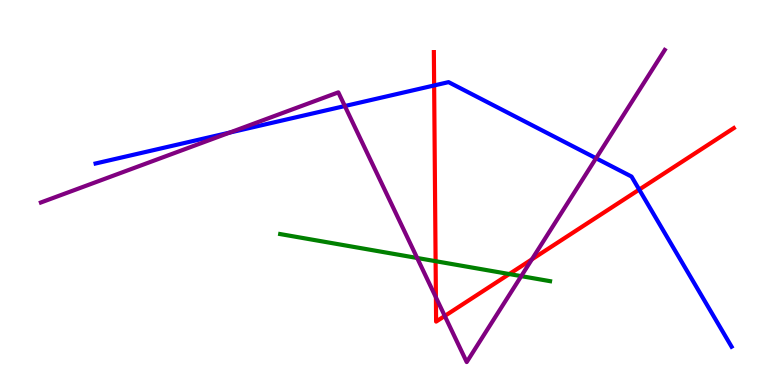[{'lines': ['blue', 'red'], 'intersections': [{'x': 5.6, 'y': 7.78}, {'x': 8.25, 'y': 5.08}]}, {'lines': ['green', 'red'], 'intersections': [{'x': 5.62, 'y': 3.22}, {'x': 6.57, 'y': 2.88}]}, {'lines': ['purple', 'red'], 'intersections': [{'x': 5.62, 'y': 2.28}, {'x': 5.74, 'y': 1.79}, {'x': 6.86, 'y': 3.26}]}, {'lines': ['blue', 'green'], 'intersections': []}, {'lines': ['blue', 'purple'], 'intersections': [{'x': 2.96, 'y': 6.56}, {'x': 4.45, 'y': 7.25}, {'x': 7.69, 'y': 5.89}]}, {'lines': ['green', 'purple'], 'intersections': [{'x': 5.38, 'y': 3.3}, {'x': 6.73, 'y': 2.83}]}]